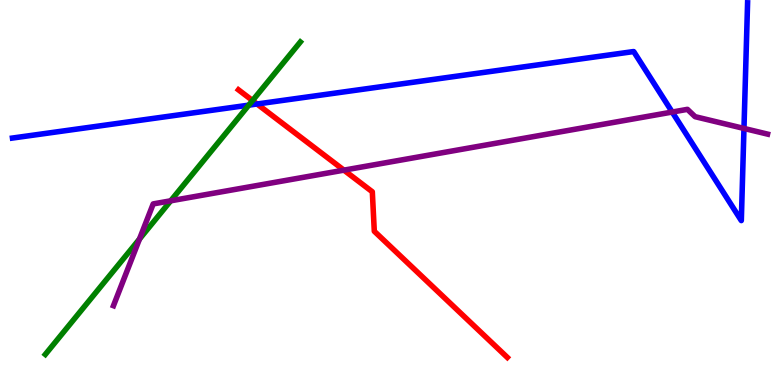[{'lines': ['blue', 'red'], 'intersections': [{'x': 3.32, 'y': 7.3}]}, {'lines': ['green', 'red'], 'intersections': [{'x': 3.26, 'y': 7.39}]}, {'lines': ['purple', 'red'], 'intersections': [{'x': 4.44, 'y': 5.58}]}, {'lines': ['blue', 'green'], 'intersections': [{'x': 3.21, 'y': 7.27}]}, {'lines': ['blue', 'purple'], 'intersections': [{'x': 8.67, 'y': 7.09}, {'x': 9.6, 'y': 6.66}]}, {'lines': ['green', 'purple'], 'intersections': [{'x': 1.8, 'y': 3.79}, {'x': 2.2, 'y': 4.78}]}]